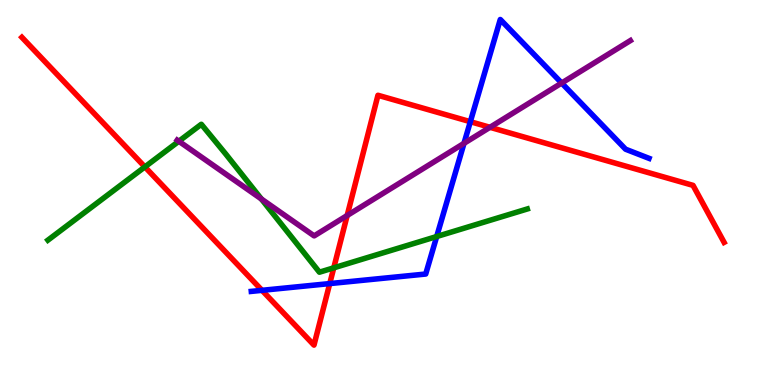[{'lines': ['blue', 'red'], 'intersections': [{'x': 3.38, 'y': 2.46}, {'x': 4.25, 'y': 2.63}, {'x': 6.07, 'y': 6.84}]}, {'lines': ['green', 'red'], 'intersections': [{'x': 1.87, 'y': 5.66}, {'x': 4.31, 'y': 3.04}]}, {'lines': ['purple', 'red'], 'intersections': [{'x': 4.48, 'y': 4.4}, {'x': 6.32, 'y': 6.69}]}, {'lines': ['blue', 'green'], 'intersections': [{'x': 5.63, 'y': 3.86}]}, {'lines': ['blue', 'purple'], 'intersections': [{'x': 5.99, 'y': 6.28}, {'x': 7.25, 'y': 7.84}]}, {'lines': ['green', 'purple'], 'intersections': [{'x': 2.31, 'y': 6.33}, {'x': 3.37, 'y': 4.83}]}]